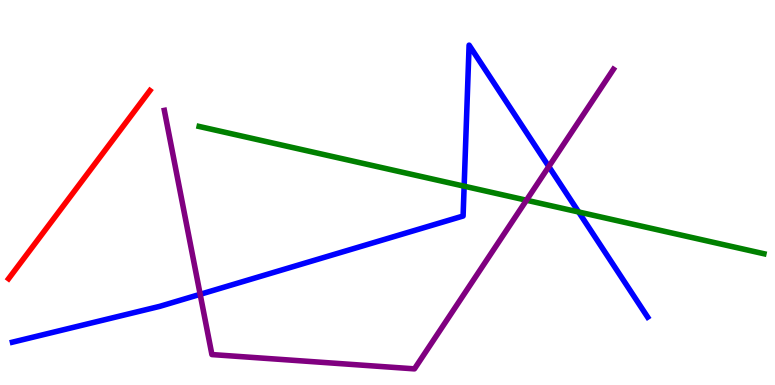[{'lines': ['blue', 'red'], 'intersections': []}, {'lines': ['green', 'red'], 'intersections': []}, {'lines': ['purple', 'red'], 'intersections': []}, {'lines': ['blue', 'green'], 'intersections': [{'x': 5.99, 'y': 5.16}, {'x': 7.47, 'y': 4.49}]}, {'lines': ['blue', 'purple'], 'intersections': [{'x': 2.58, 'y': 2.36}, {'x': 7.08, 'y': 5.67}]}, {'lines': ['green', 'purple'], 'intersections': [{'x': 6.79, 'y': 4.8}]}]